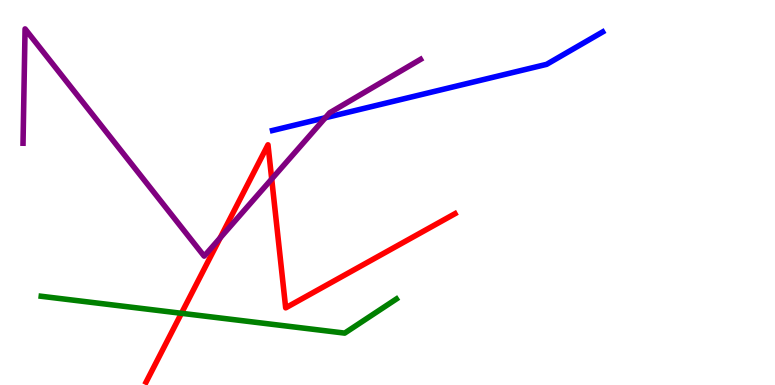[{'lines': ['blue', 'red'], 'intersections': []}, {'lines': ['green', 'red'], 'intersections': [{'x': 2.34, 'y': 1.86}]}, {'lines': ['purple', 'red'], 'intersections': [{'x': 2.84, 'y': 3.82}, {'x': 3.51, 'y': 5.35}]}, {'lines': ['blue', 'green'], 'intersections': []}, {'lines': ['blue', 'purple'], 'intersections': [{'x': 4.2, 'y': 6.94}]}, {'lines': ['green', 'purple'], 'intersections': []}]